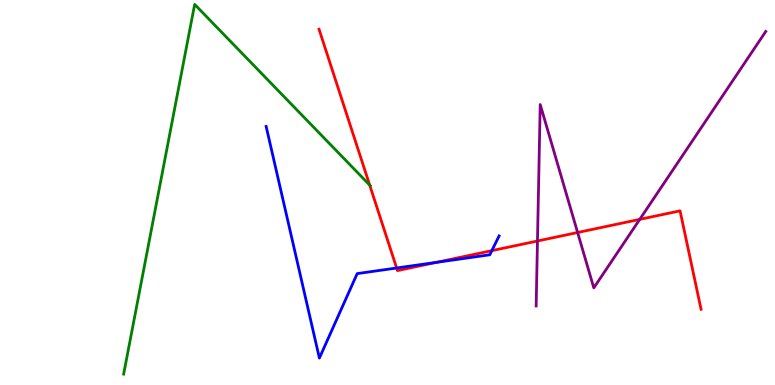[{'lines': ['blue', 'red'], 'intersections': [{'x': 5.12, 'y': 3.04}, {'x': 5.63, 'y': 3.19}, {'x': 6.35, 'y': 3.49}]}, {'lines': ['green', 'red'], 'intersections': [{'x': 4.77, 'y': 5.19}]}, {'lines': ['purple', 'red'], 'intersections': [{'x': 6.94, 'y': 3.74}, {'x': 7.45, 'y': 3.96}, {'x': 8.25, 'y': 4.3}]}, {'lines': ['blue', 'green'], 'intersections': []}, {'lines': ['blue', 'purple'], 'intersections': []}, {'lines': ['green', 'purple'], 'intersections': []}]